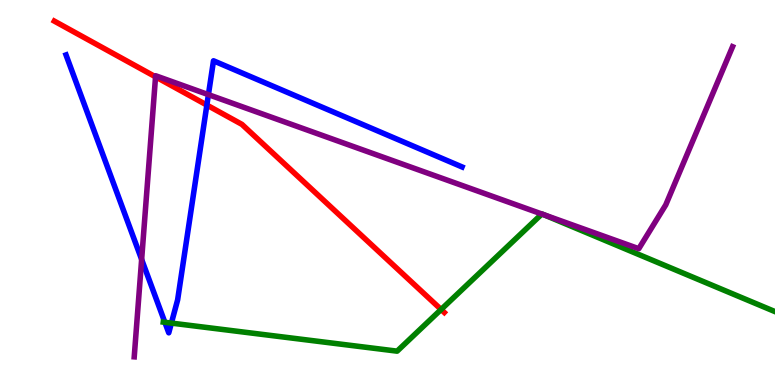[{'lines': ['blue', 'red'], 'intersections': [{'x': 2.67, 'y': 7.27}]}, {'lines': ['green', 'red'], 'intersections': [{'x': 5.69, 'y': 1.96}]}, {'lines': ['purple', 'red'], 'intersections': [{'x': 2.01, 'y': 8.0}]}, {'lines': ['blue', 'green'], 'intersections': [{'x': 2.13, 'y': 1.63}, {'x': 2.21, 'y': 1.61}]}, {'lines': ['blue', 'purple'], 'intersections': [{'x': 1.83, 'y': 3.26}, {'x': 2.69, 'y': 7.54}]}, {'lines': ['green', 'purple'], 'intersections': [{'x': 6.99, 'y': 4.44}, {'x': 7.01, 'y': 4.42}]}]